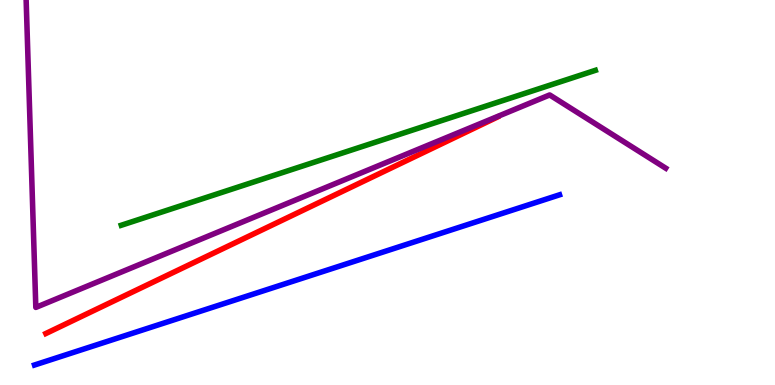[{'lines': ['blue', 'red'], 'intersections': []}, {'lines': ['green', 'red'], 'intersections': []}, {'lines': ['purple', 'red'], 'intersections': []}, {'lines': ['blue', 'green'], 'intersections': []}, {'lines': ['blue', 'purple'], 'intersections': []}, {'lines': ['green', 'purple'], 'intersections': []}]